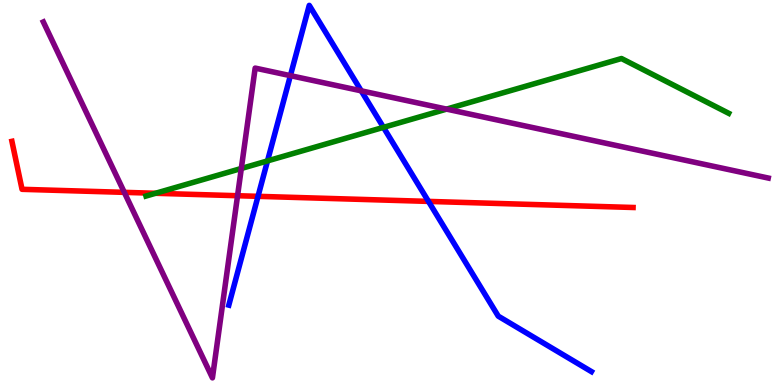[{'lines': ['blue', 'red'], 'intersections': [{'x': 3.33, 'y': 4.9}, {'x': 5.53, 'y': 4.77}]}, {'lines': ['green', 'red'], 'intersections': [{'x': 2.01, 'y': 4.98}]}, {'lines': ['purple', 'red'], 'intersections': [{'x': 1.6, 'y': 5.0}, {'x': 3.07, 'y': 4.92}]}, {'lines': ['blue', 'green'], 'intersections': [{'x': 3.45, 'y': 5.82}, {'x': 4.95, 'y': 6.69}]}, {'lines': ['blue', 'purple'], 'intersections': [{'x': 3.75, 'y': 8.04}, {'x': 4.66, 'y': 7.64}]}, {'lines': ['green', 'purple'], 'intersections': [{'x': 3.11, 'y': 5.62}, {'x': 5.76, 'y': 7.17}]}]